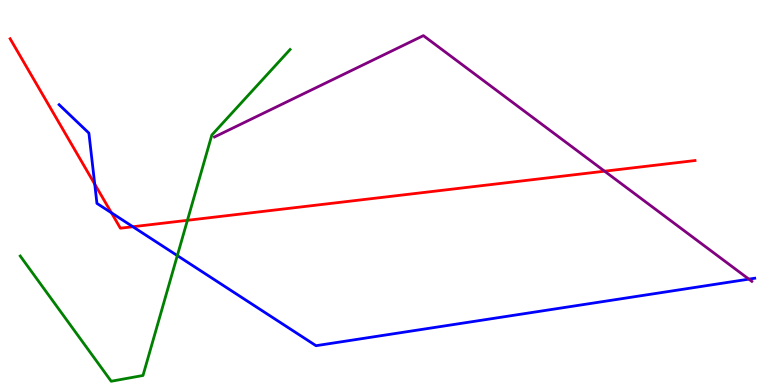[{'lines': ['blue', 'red'], 'intersections': [{'x': 1.22, 'y': 5.22}, {'x': 1.44, 'y': 4.47}, {'x': 1.71, 'y': 4.11}]}, {'lines': ['green', 'red'], 'intersections': [{'x': 2.42, 'y': 4.28}]}, {'lines': ['purple', 'red'], 'intersections': [{'x': 7.8, 'y': 5.55}]}, {'lines': ['blue', 'green'], 'intersections': [{'x': 2.29, 'y': 3.36}]}, {'lines': ['blue', 'purple'], 'intersections': [{'x': 9.66, 'y': 2.75}]}, {'lines': ['green', 'purple'], 'intersections': []}]